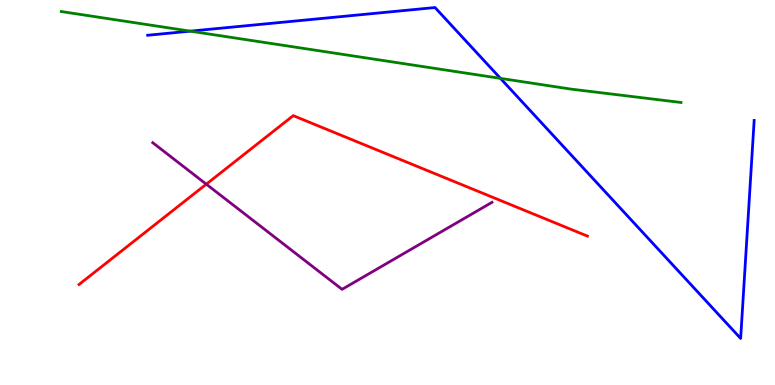[{'lines': ['blue', 'red'], 'intersections': []}, {'lines': ['green', 'red'], 'intersections': []}, {'lines': ['purple', 'red'], 'intersections': [{'x': 2.66, 'y': 5.22}]}, {'lines': ['blue', 'green'], 'intersections': [{'x': 2.45, 'y': 9.19}, {'x': 6.46, 'y': 7.96}]}, {'lines': ['blue', 'purple'], 'intersections': []}, {'lines': ['green', 'purple'], 'intersections': []}]